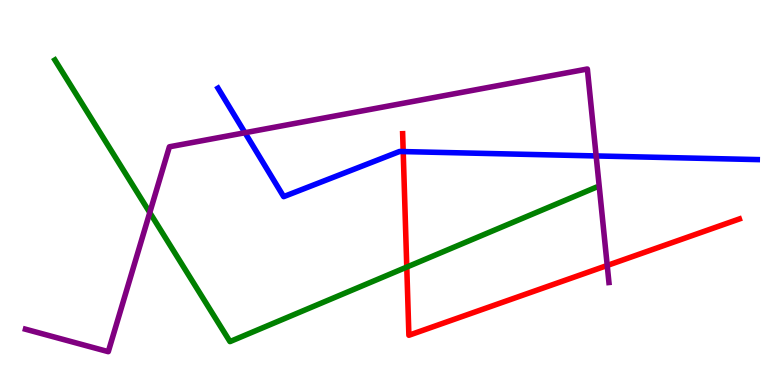[{'lines': ['blue', 'red'], 'intersections': [{'x': 5.2, 'y': 6.06}]}, {'lines': ['green', 'red'], 'intersections': [{'x': 5.25, 'y': 3.06}]}, {'lines': ['purple', 'red'], 'intersections': [{'x': 7.84, 'y': 3.1}]}, {'lines': ['blue', 'green'], 'intersections': []}, {'lines': ['blue', 'purple'], 'intersections': [{'x': 3.16, 'y': 6.55}, {'x': 7.69, 'y': 5.95}]}, {'lines': ['green', 'purple'], 'intersections': [{'x': 1.93, 'y': 4.48}]}]